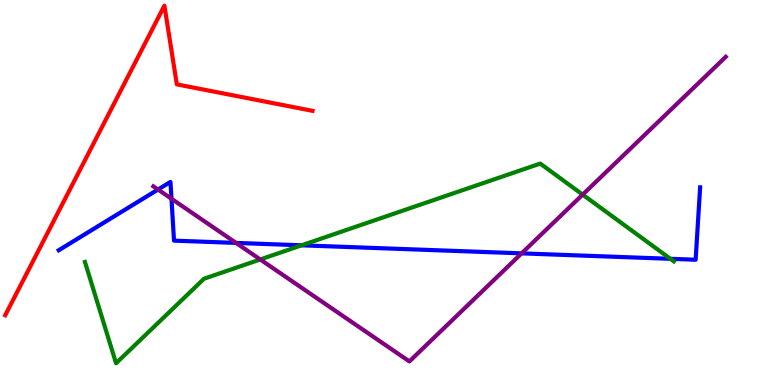[{'lines': ['blue', 'red'], 'intersections': []}, {'lines': ['green', 'red'], 'intersections': []}, {'lines': ['purple', 'red'], 'intersections': []}, {'lines': ['blue', 'green'], 'intersections': [{'x': 3.89, 'y': 3.63}, {'x': 8.65, 'y': 3.28}]}, {'lines': ['blue', 'purple'], 'intersections': [{'x': 2.04, 'y': 5.08}, {'x': 2.21, 'y': 4.84}, {'x': 3.05, 'y': 3.69}, {'x': 6.73, 'y': 3.42}]}, {'lines': ['green', 'purple'], 'intersections': [{'x': 3.36, 'y': 3.26}, {'x': 7.52, 'y': 4.94}]}]